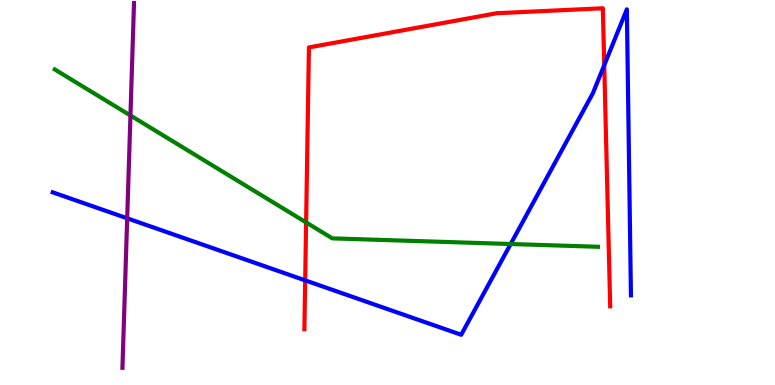[{'lines': ['blue', 'red'], 'intersections': [{'x': 3.94, 'y': 2.72}, {'x': 7.8, 'y': 8.31}]}, {'lines': ['green', 'red'], 'intersections': [{'x': 3.95, 'y': 4.22}]}, {'lines': ['purple', 'red'], 'intersections': []}, {'lines': ['blue', 'green'], 'intersections': [{'x': 6.59, 'y': 3.66}]}, {'lines': ['blue', 'purple'], 'intersections': [{'x': 1.64, 'y': 4.33}]}, {'lines': ['green', 'purple'], 'intersections': [{'x': 1.68, 'y': 7.0}]}]